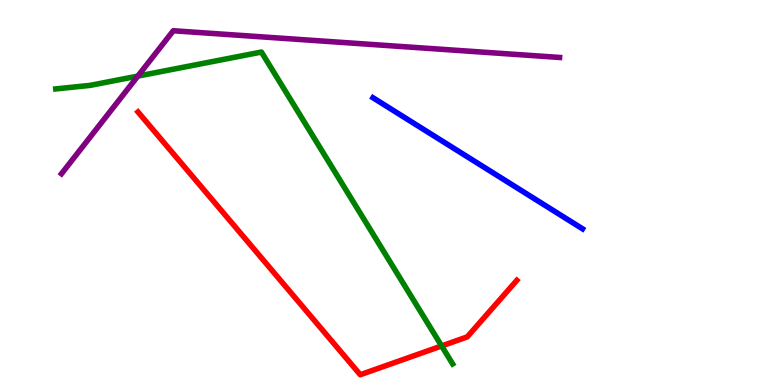[{'lines': ['blue', 'red'], 'intersections': []}, {'lines': ['green', 'red'], 'intersections': [{'x': 5.7, 'y': 1.01}]}, {'lines': ['purple', 'red'], 'intersections': []}, {'lines': ['blue', 'green'], 'intersections': []}, {'lines': ['blue', 'purple'], 'intersections': []}, {'lines': ['green', 'purple'], 'intersections': [{'x': 1.78, 'y': 8.02}]}]